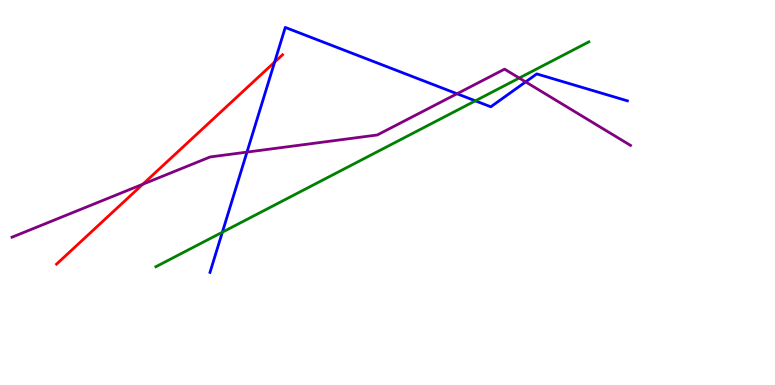[{'lines': ['blue', 'red'], 'intersections': [{'x': 3.54, 'y': 8.39}]}, {'lines': ['green', 'red'], 'intersections': []}, {'lines': ['purple', 'red'], 'intersections': [{'x': 1.84, 'y': 5.21}]}, {'lines': ['blue', 'green'], 'intersections': [{'x': 2.87, 'y': 3.97}, {'x': 6.13, 'y': 7.38}]}, {'lines': ['blue', 'purple'], 'intersections': [{'x': 3.19, 'y': 6.05}, {'x': 5.9, 'y': 7.57}, {'x': 6.78, 'y': 7.87}]}, {'lines': ['green', 'purple'], 'intersections': [{'x': 6.7, 'y': 7.97}]}]